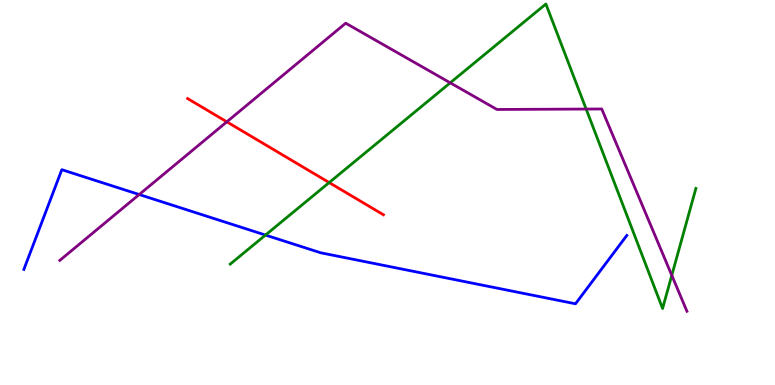[{'lines': ['blue', 'red'], 'intersections': []}, {'lines': ['green', 'red'], 'intersections': [{'x': 4.25, 'y': 5.26}]}, {'lines': ['purple', 'red'], 'intersections': [{'x': 2.93, 'y': 6.84}]}, {'lines': ['blue', 'green'], 'intersections': [{'x': 3.43, 'y': 3.89}]}, {'lines': ['blue', 'purple'], 'intersections': [{'x': 1.8, 'y': 4.95}]}, {'lines': ['green', 'purple'], 'intersections': [{'x': 5.81, 'y': 7.85}, {'x': 7.56, 'y': 7.17}, {'x': 8.67, 'y': 2.85}]}]